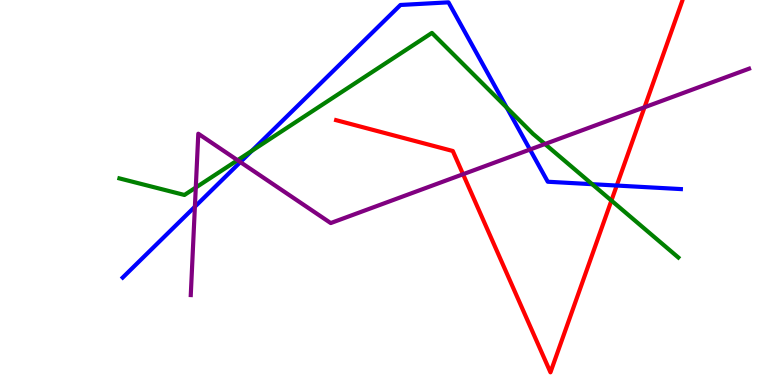[{'lines': ['blue', 'red'], 'intersections': [{'x': 7.96, 'y': 5.18}]}, {'lines': ['green', 'red'], 'intersections': [{'x': 7.89, 'y': 4.79}]}, {'lines': ['purple', 'red'], 'intersections': [{'x': 5.97, 'y': 5.47}, {'x': 8.32, 'y': 7.21}]}, {'lines': ['blue', 'green'], 'intersections': [{'x': 3.25, 'y': 6.08}, {'x': 6.54, 'y': 7.2}, {'x': 7.64, 'y': 5.22}]}, {'lines': ['blue', 'purple'], 'intersections': [{'x': 2.51, 'y': 4.63}, {'x': 3.1, 'y': 5.79}, {'x': 6.84, 'y': 6.12}]}, {'lines': ['green', 'purple'], 'intersections': [{'x': 2.53, 'y': 5.13}, {'x': 3.07, 'y': 5.84}, {'x': 7.03, 'y': 6.26}]}]